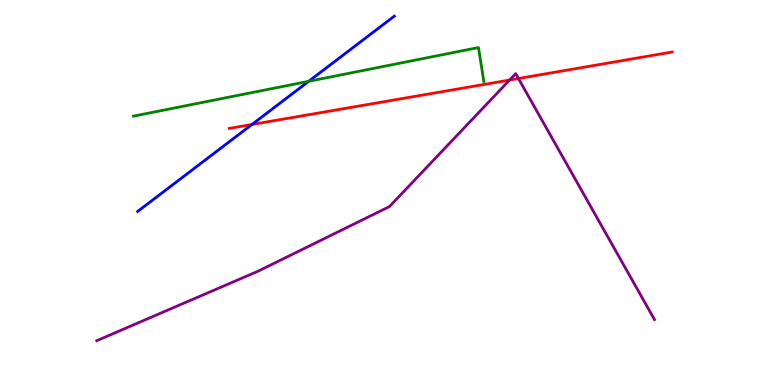[{'lines': ['blue', 'red'], 'intersections': [{'x': 3.25, 'y': 6.77}]}, {'lines': ['green', 'red'], 'intersections': []}, {'lines': ['purple', 'red'], 'intersections': [{'x': 6.58, 'y': 7.92}, {'x': 6.69, 'y': 7.96}]}, {'lines': ['blue', 'green'], 'intersections': [{'x': 3.98, 'y': 7.89}]}, {'lines': ['blue', 'purple'], 'intersections': []}, {'lines': ['green', 'purple'], 'intersections': []}]